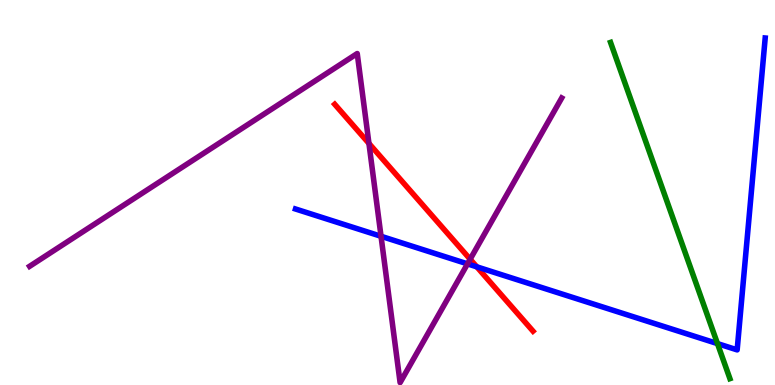[{'lines': ['blue', 'red'], 'intersections': [{'x': 6.15, 'y': 3.07}]}, {'lines': ['green', 'red'], 'intersections': []}, {'lines': ['purple', 'red'], 'intersections': [{'x': 4.76, 'y': 6.27}, {'x': 6.07, 'y': 3.27}]}, {'lines': ['blue', 'green'], 'intersections': [{'x': 9.26, 'y': 1.08}]}, {'lines': ['blue', 'purple'], 'intersections': [{'x': 4.92, 'y': 3.86}, {'x': 6.03, 'y': 3.15}]}, {'lines': ['green', 'purple'], 'intersections': []}]